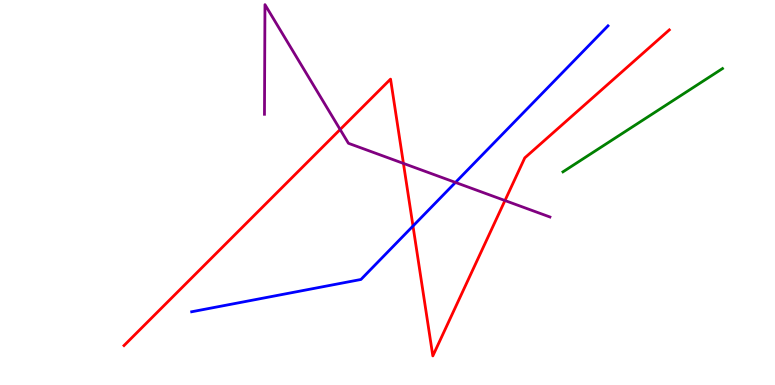[{'lines': ['blue', 'red'], 'intersections': [{'x': 5.33, 'y': 4.13}]}, {'lines': ['green', 'red'], 'intersections': []}, {'lines': ['purple', 'red'], 'intersections': [{'x': 4.39, 'y': 6.64}, {'x': 5.21, 'y': 5.76}, {'x': 6.52, 'y': 4.79}]}, {'lines': ['blue', 'green'], 'intersections': []}, {'lines': ['blue', 'purple'], 'intersections': [{'x': 5.88, 'y': 5.26}]}, {'lines': ['green', 'purple'], 'intersections': []}]